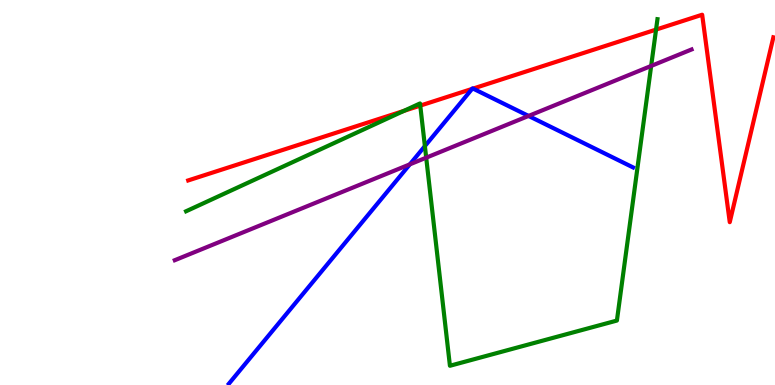[{'lines': ['blue', 'red'], 'intersections': [{'x': 6.09, 'y': 7.69}, {'x': 6.1, 'y': 7.7}]}, {'lines': ['green', 'red'], 'intersections': [{'x': 5.21, 'y': 7.12}, {'x': 5.42, 'y': 7.26}, {'x': 8.47, 'y': 9.23}]}, {'lines': ['purple', 'red'], 'intersections': []}, {'lines': ['blue', 'green'], 'intersections': [{'x': 5.48, 'y': 6.2}]}, {'lines': ['blue', 'purple'], 'intersections': [{'x': 5.29, 'y': 5.73}, {'x': 6.82, 'y': 6.99}]}, {'lines': ['green', 'purple'], 'intersections': [{'x': 5.5, 'y': 5.9}, {'x': 8.4, 'y': 8.29}]}]